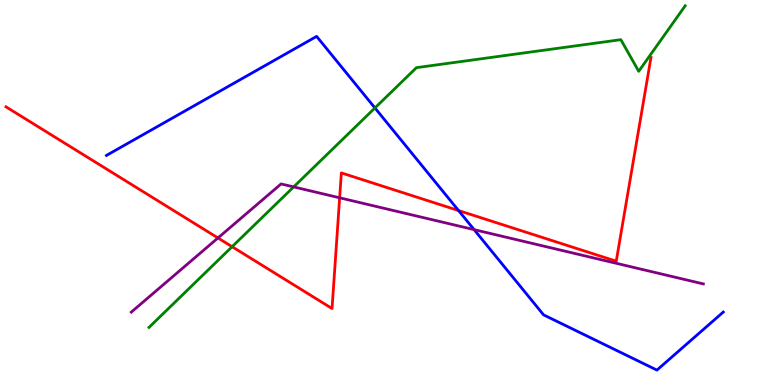[{'lines': ['blue', 'red'], 'intersections': [{'x': 5.92, 'y': 4.53}]}, {'lines': ['green', 'red'], 'intersections': [{'x': 2.99, 'y': 3.59}]}, {'lines': ['purple', 'red'], 'intersections': [{'x': 2.81, 'y': 3.82}, {'x': 4.38, 'y': 4.86}]}, {'lines': ['blue', 'green'], 'intersections': [{'x': 4.84, 'y': 7.2}]}, {'lines': ['blue', 'purple'], 'intersections': [{'x': 6.12, 'y': 4.04}]}, {'lines': ['green', 'purple'], 'intersections': [{'x': 3.79, 'y': 5.15}]}]